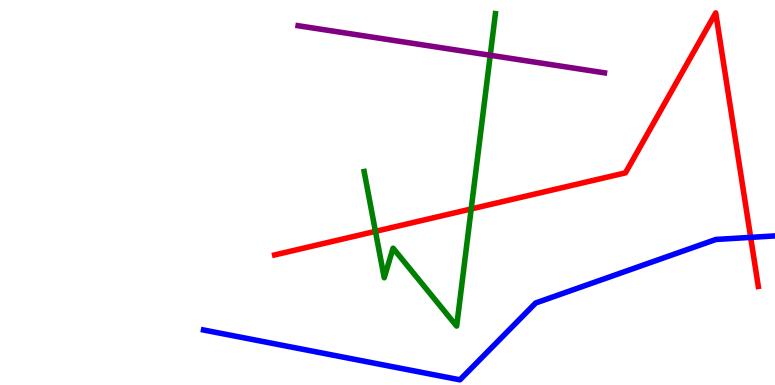[{'lines': ['blue', 'red'], 'intersections': [{'x': 9.69, 'y': 3.83}]}, {'lines': ['green', 'red'], 'intersections': [{'x': 4.84, 'y': 3.99}, {'x': 6.08, 'y': 4.57}]}, {'lines': ['purple', 'red'], 'intersections': []}, {'lines': ['blue', 'green'], 'intersections': []}, {'lines': ['blue', 'purple'], 'intersections': []}, {'lines': ['green', 'purple'], 'intersections': [{'x': 6.33, 'y': 8.56}]}]